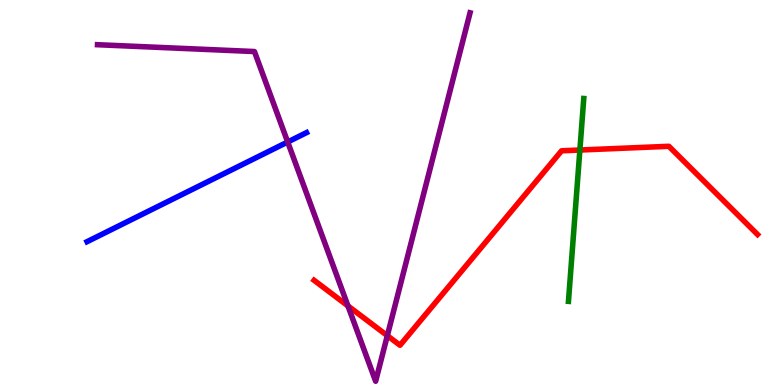[{'lines': ['blue', 'red'], 'intersections': []}, {'lines': ['green', 'red'], 'intersections': [{'x': 7.48, 'y': 6.1}]}, {'lines': ['purple', 'red'], 'intersections': [{'x': 4.49, 'y': 2.05}, {'x': 5.0, 'y': 1.28}]}, {'lines': ['blue', 'green'], 'intersections': []}, {'lines': ['blue', 'purple'], 'intersections': [{'x': 3.71, 'y': 6.31}]}, {'lines': ['green', 'purple'], 'intersections': []}]